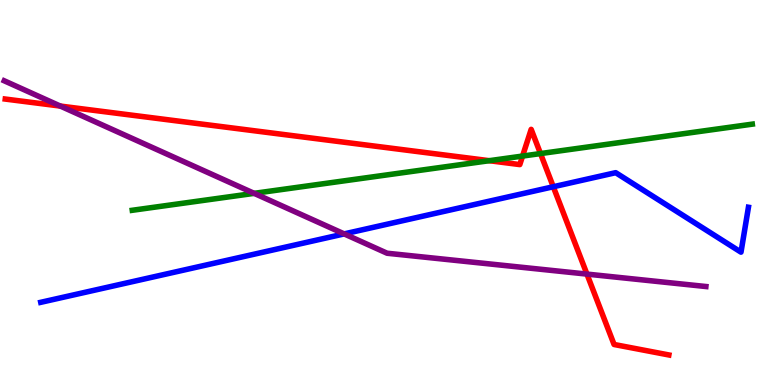[{'lines': ['blue', 'red'], 'intersections': [{'x': 7.14, 'y': 5.15}]}, {'lines': ['green', 'red'], 'intersections': [{'x': 6.31, 'y': 5.83}, {'x': 6.74, 'y': 5.95}, {'x': 6.97, 'y': 6.01}]}, {'lines': ['purple', 'red'], 'intersections': [{'x': 0.779, 'y': 7.24}, {'x': 7.57, 'y': 2.88}]}, {'lines': ['blue', 'green'], 'intersections': []}, {'lines': ['blue', 'purple'], 'intersections': [{'x': 4.44, 'y': 3.92}]}, {'lines': ['green', 'purple'], 'intersections': [{'x': 3.28, 'y': 4.98}]}]